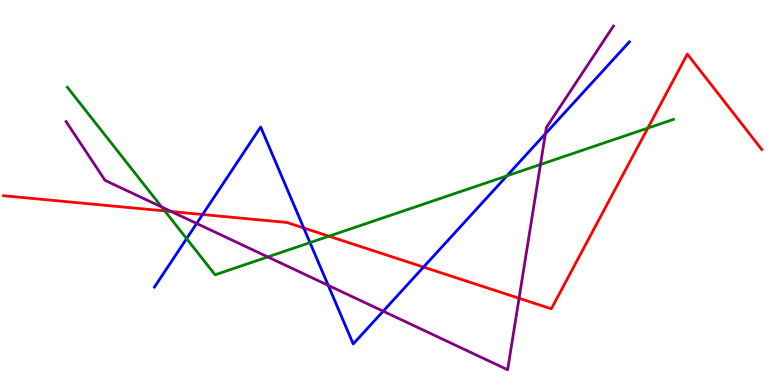[{'lines': ['blue', 'red'], 'intersections': [{'x': 2.61, 'y': 4.43}, {'x': 3.92, 'y': 4.08}, {'x': 5.46, 'y': 3.06}]}, {'lines': ['green', 'red'], 'intersections': [{'x': 2.13, 'y': 4.52}, {'x': 4.24, 'y': 3.86}, {'x': 8.36, 'y': 6.67}]}, {'lines': ['purple', 'red'], 'intersections': [{'x': 2.21, 'y': 4.5}, {'x': 6.7, 'y': 2.25}]}, {'lines': ['blue', 'green'], 'intersections': [{'x': 2.41, 'y': 3.8}, {'x': 4.0, 'y': 3.7}, {'x': 6.54, 'y': 5.43}]}, {'lines': ['blue', 'purple'], 'intersections': [{'x': 2.54, 'y': 4.2}, {'x': 4.24, 'y': 2.59}, {'x': 4.94, 'y': 1.92}, {'x': 7.04, 'y': 6.53}]}, {'lines': ['green', 'purple'], 'intersections': [{'x': 2.09, 'y': 4.62}, {'x': 3.46, 'y': 3.33}, {'x': 6.97, 'y': 5.73}]}]